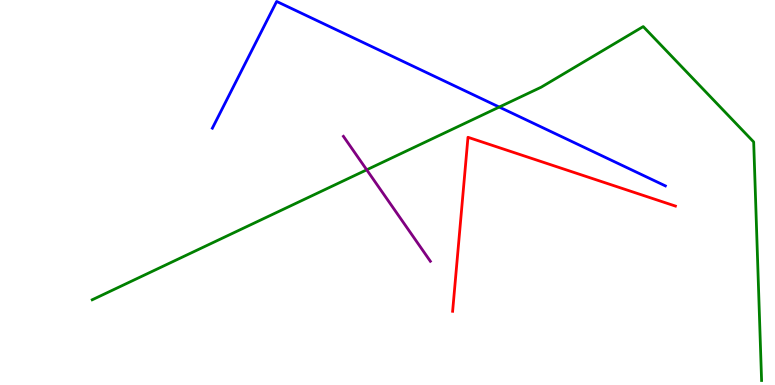[{'lines': ['blue', 'red'], 'intersections': []}, {'lines': ['green', 'red'], 'intersections': []}, {'lines': ['purple', 'red'], 'intersections': []}, {'lines': ['blue', 'green'], 'intersections': [{'x': 6.44, 'y': 7.22}]}, {'lines': ['blue', 'purple'], 'intersections': []}, {'lines': ['green', 'purple'], 'intersections': [{'x': 4.73, 'y': 5.59}]}]